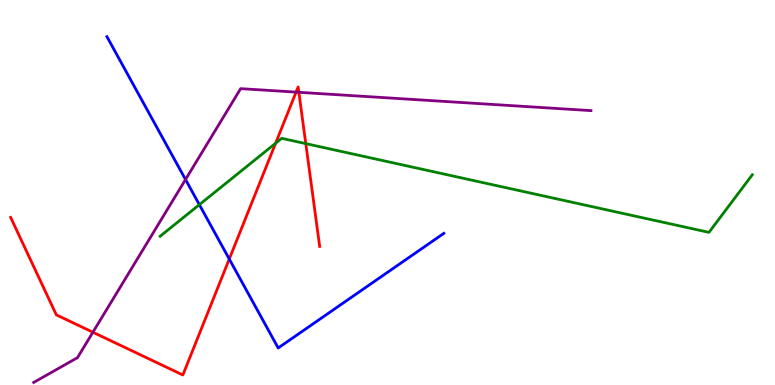[{'lines': ['blue', 'red'], 'intersections': [{'x': 2.96, 'y': 3.27}]}, {'lines': ['green', 'red'], 'intersections': [{'x': 3.56, 'y': 6.28}, {'x': 3.95, 'y': 6.27}]}, {'lines': ['purple', 'red'], 'intersections': [{'x': 1.2, 'y': 1.37}, {'x': 3.82, 'y': 7.61}, {'x': 3.86, 'y': 7.6}]}, {'lines': ['blue', 'green'], 'intersections': [{'x': 2.57, 'y': 4.68}]}, {'lines': ['blue', 'purple'], 'intersections': [{'x': 2.39, 'y': 5.34}]}, {'lines': ['green', 'purple'], 'intersections': []}]